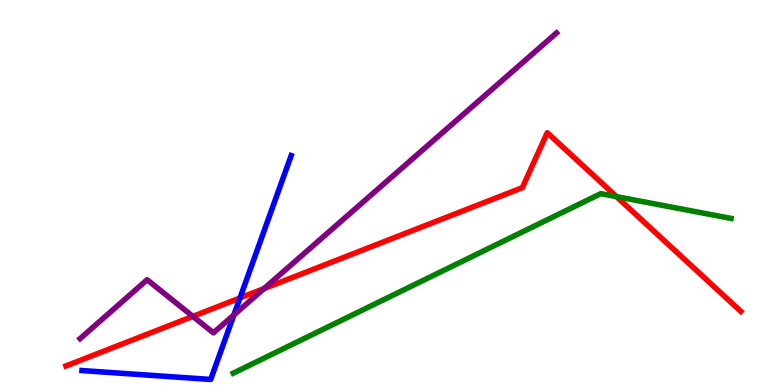[{'lines': ['blue', 'red'], 'intersections': [{'x': 3.1, 'y': 2.26}]}, {'lines': ['green', 'red'], 'intersections': [{'x': 7.95, 'y': 4.89}]}, {'lines': ['purple', 'red'], 'intersections': [{'x': 2.49, 'y': 1.78}, {'x': 3.41, 'y': 2.5}]}, {'lines': ['blue', 'green'], 'intersections': []}, {'lines': ['blue', 'purple'], 'intersections': [{'x': 3.02, 'y': 1.82}]}, {'lines': ['green', 'purple'], 'intersections': []}]